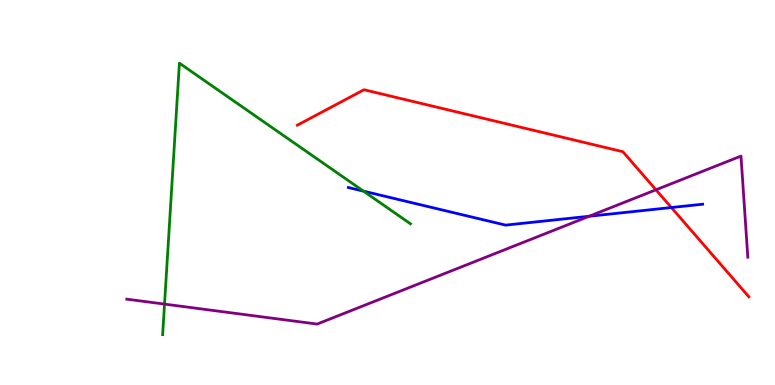[{'lines': ['blue', 'red'], 'intersections': [{'x': 8.66, 'y': 4.61}]}, {'lines': ['green', 'red'], 'intersections': []}, {'lines': ['purple', 'red'], 'intersections': [{'x': 8.46, 'y': 5.07}]}, {'lines': ['blue', 'green'], 'intersections': [{'x': 4.69, 'y': 5.04}]}, {'lines': ['blue', 'purple'], 'intersections': [{'x': 7.6, 'y': 4.38}]}, {'lines': ['green', 'purple'], 'intersections': [{'x': 2.12, 'y': 2.1}]}]